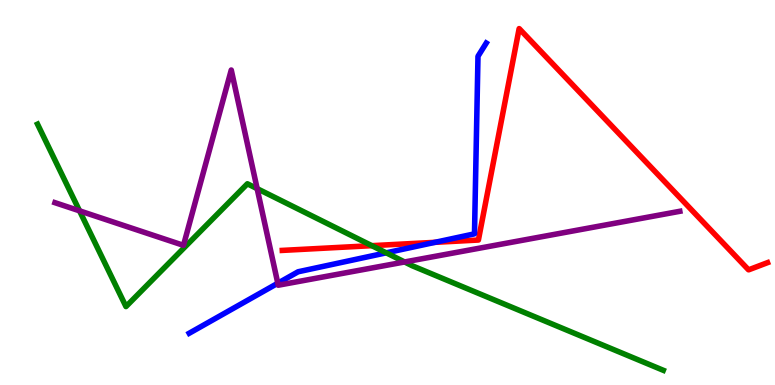[{'lines': ['blue', 'red'], 'intersections': [{'x': 5.61, 'y': 3.71}]}, {'lines': ['green', 'red'], 'intersections': [{'x': 4.8, 'y': 3.62}]}, {'lines': ['purple', 'red'], 'intersections': []}, {'lines': ['blue', 'green'], 'intersections': [{'x': 4.98, 'y': 3.43}]}, {'lines': ['blue', 'purple'], 'intersections': [{'x': 3.58, 'y': 2.64}]}, {'lines': ['green', 'purple'], 'intersections': [{'x': 1.03, 'y': 4.52}, {'x': 3.32, 'y': 5.1}, {'x': 5.22, 'y': 3.2}]}]